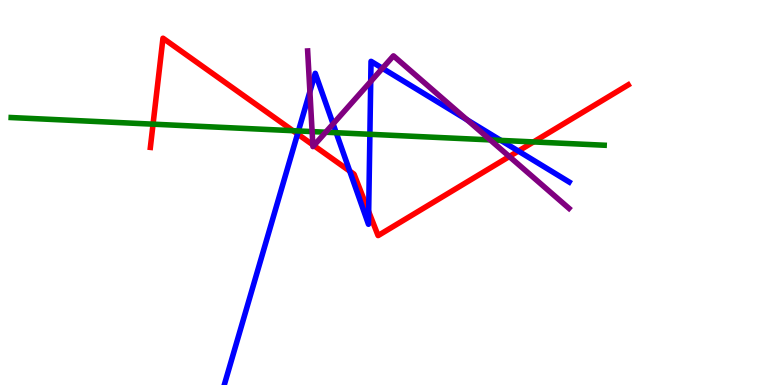[{'lines': ['blue', 'red'], 'intersections': [{'x': 3.84, 'y': 6.52}, {'x': 4.51, 'y': 5.56}, {'x': 4.76, 'y': 4.51}, {'x': 6.69, 'y': 6.08}]}, {'lines': ['green', 'red'], 'intersections': [{'x': 1.97, 'y': 6.77}, {'x': 3.78, 'y': 6.61}, {'x': 6.88, 'y': 6.31}]}, {'lines': ['purple', 'red'], 'intersections': [{'x': 4.04, 'y': 6.24}, {'x': 4.05, 'y': 6.22}, {'x': 6.57, 'y': 5.93}]}, {'lines': ['blue', 'green'], 'intersections': [{'x': 3.85, 'y': 6.6}, {'x': 4.34, 'y': 6.55}, {'x': 4.77, 'y': 6.51}, {'x': 6.46, 'y': 6.35}]}, {'lines': ['blue', 'purple'], 'intersections': [{'x': 4.0, 'y': 7.62}, {'x': 4.3, 'y': 6.78}, {'x': 4.78, 'y': 7.88}, {'x': 4.93, 'y': 8.23}, {'x': 6.03, 'y': 6.89}]}, {'lines': ['green', 'purple'], 'intersections': [{'x': 4.03, 'y': 6.58}, {'x': 4.2, 'y': 6.57}, {'x': 6.33, 'y': 6.37}]}]